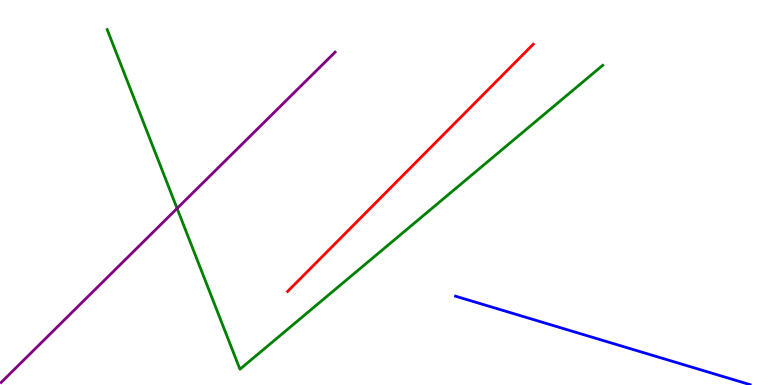[{'lines': ['blue', 'red'], 'intersections': []}, {'lines': ['green', 'red'], 'intersections': []}, {'lines': ['purple', 'red'], 'intersections': []}, {'lines': ['blue', 'green'], 'intersections': []}, {'lines': ['blue', 'purple'], 'intersections': []}, {'lines': ['green', 'purple'], 'intersections': [{'x': 2.29, 'y': 4.59}]}]